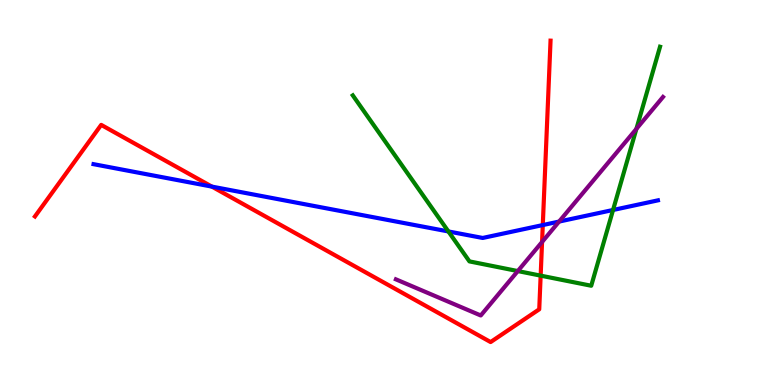[{'lines': ['blue', 'red'], 'intersections': [{'x': 2.73, 'y': 5.15}, {'x': 7.0, 'y': 4.15}]}, {'lines': ['green', 'red'], 'intersections': [{'x': 6.98, 'y': 2.84}]}, {'lines': ['purple', 'red'], 'intersections': [{'x': 6.99, 'y': 3.72}]}, {'lines': ['blue', 'green'], 'intersections': [{'x': 5.79, 'y': 3.99}, {'x': 7.91, 'y': 4.55}]}, {'lines': ['blue', 'purple'], 'intersections': [{'x': 7.21, 'y': 4.25}]}, {'lines': ['green', 'purple'], 'intersections': [{'x': 6.68, 'y': 2.96}, {'x': 8.21, 'y': 6.65}]}]